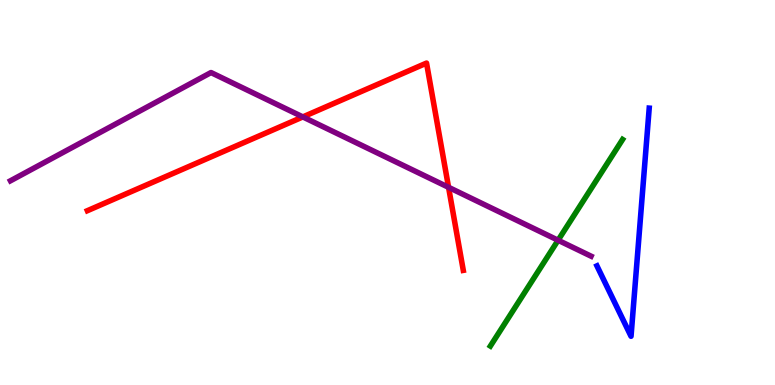[{'lines': ['blue', 'red'], 'intersections': []}, {'lines': ['green', 'red'], 'intersections': []}, {'lines': ['purple', 'red'], 'intersections': [{'x': 3.91, 'y': 6.96}, {'x': 5.79, 'y': 5.13}]}, {'lines': ['blue', 'green'], 'intersections': []}, {'lines': ['blue', 'purple'], 'intersections': []}, {'lines': ['green', 'purple'], 'intersections': [{'x': 7.2, 'y': 3.76}]}]